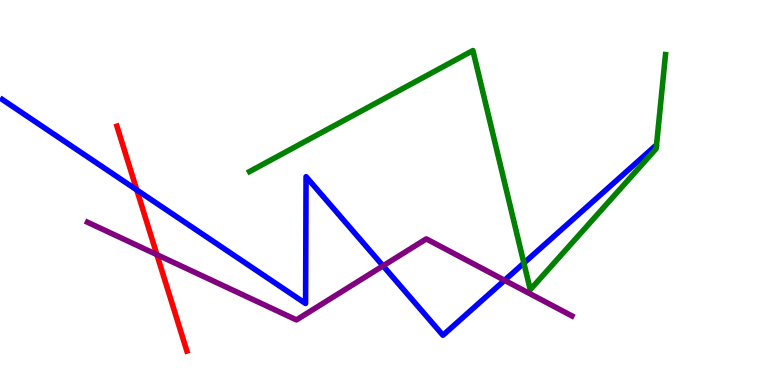[{'lines': ['blue', 'red'], 'intersections': [{'x': 1.76, 'y': 5.07}]}, {'lines': ['green', 'red'], 'intersections': []}, {'lines': ['purple', 'red'], 'intersections': [{'x': 2.02, 'y': 3.39}]}, {'lines': ['blue', 'green'], 'intersections': [{'x': 6.76, 'y': 3.17}]}, {'lines': ['blue', 'purple'], 'intersections': [{'x': 4.94, 'y': 3.09}, {'x': 6.51, 'y': 2.72}]}, {'lines': ['green', 'purple'], 'intersections': []}]